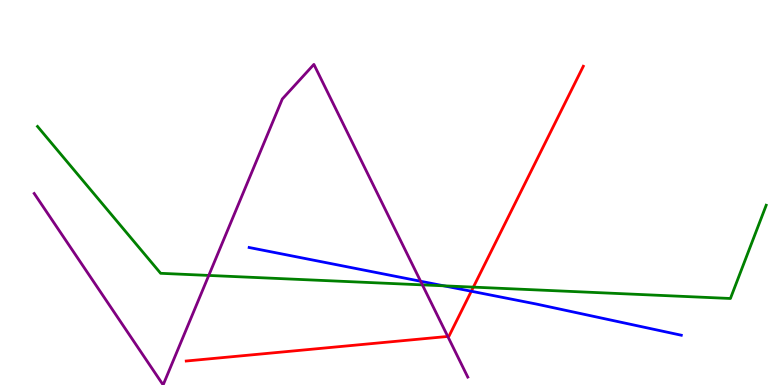[{'lines': ['blue', 'red'], 'intersections': [{'x': 6.08, 'y': 2.44}]}, {'lines': ['green', 'red'], 'intersections': [{'x': 6.11, 'y': 2.54}]}, {'lines': ['purple', 'red'], 'intersections': [{'x': 5.78, 'y': 1.26}]}, {'lines': ['blue', 'green'], 'intersections': [{'x': 5.73, 'y': 2.58}]}, {'lines': ['blue', 'purple'], 'intersections': [{'x': 5.43, 'y': 2.69}]}, {'lines': ['green', 'purple'], 'intersections': [{'x': 2.69, 'y': 2.85}, {'x': 5.45, 'y': 2.6}]}]